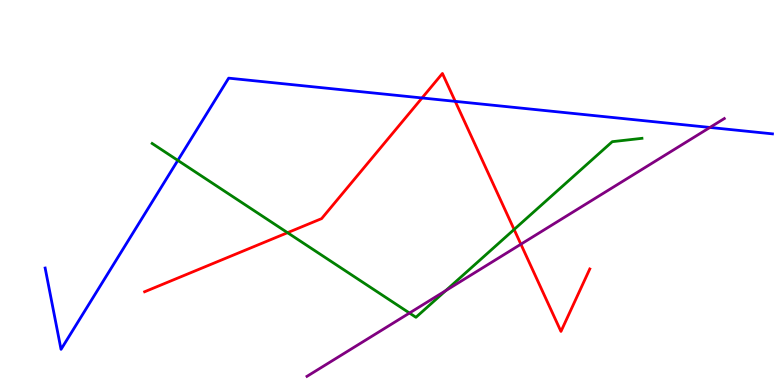[{'lines': ['blue', 'red'], 'intersections': [{'x': 5.45, 'y': 7.46}, {'x': 5.87, 'y': 7.37}]}, {'lines': ['green', 'red'], 'intersections': [{'x': 3.71, 'y': 3.96}, {'x': 6.63, 'y': 4.04}]}, {'lines': ['purple', 'red'], 'intersections': [{'x': 6.72, 'y': 3.66}]}, {'lines': ['blue', 'green'], 'intersections': [{'x': 2.29, 'y': 5.83}]}, {'lines': ['blue', 'purple'], 'intersections': [{'x': 9.16, 'y': 6.69}]}, {'lines': ['green', 'purple'], 'intersections': [{'x': 5.28, 'y': 1.87}, {'x': 5.75, 'y': 2.45}]}]